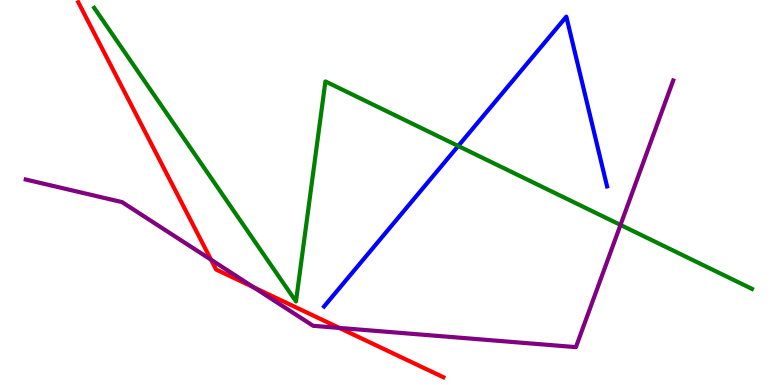[{'lines': ['blue', 'red'], 'intersections': []}, {'lines': ['green', 'red'], 'intersections': []}, {'lines': ['purple', 'red'], 'intersections': [{'x': 2.72, 'y': 3.25}, {'x': 3.27, 'y': 2.54}, {'x': 4.38, 'y': 1.48}]}, {'lines': ['blue', 'green'], 'intersections': [{'x': 5.91, 'y': 6.21}]}, {'lines': ['blue', 'purple'], 'intersections': []}, {'lines': ['green', 'purple'], 'intersections': [{'x': 8.01, 'y': 4.16}]}]